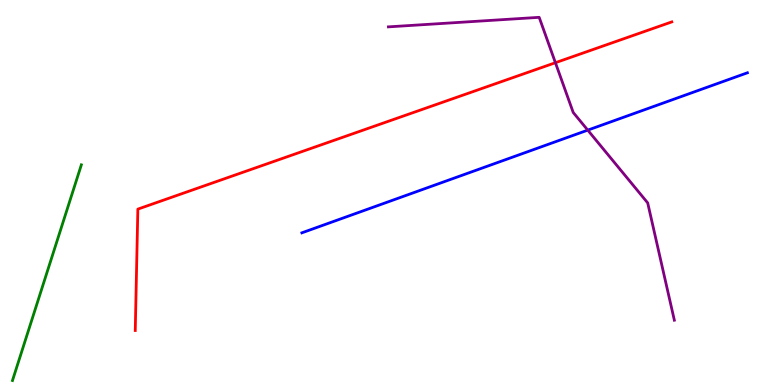[{'lines': ['blue', 'red'], 'intersections': []}, {'lines': ['green', 'red'], 'intersections': []}, {'lines': ['purple', 'red'], 'intersections': [{'x': 7.17, 'y': 8.37}]}, {'lines': ['blue', 'green'], 'intersections': []}, {'lines': ['blue', 'purple'], 'intersections': [{'x': 7.58, 'y': 6.62}]}, {'lines': ['green', 'purple'], 'intersections': []}]